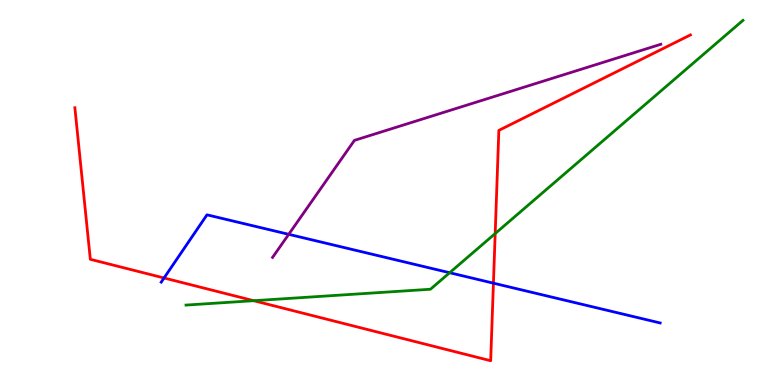[{'lines': ['blue', 'red'], 'intersections': [{'x': 2.12, 'y': 2.78}, {'x': 6.37, 'y': 2.64}]}, {'lines': ['green', 'red'], 'intersections': [{'x': 3.27, 'y': 2.19}, {'x': 6.39, 'y': 3.93}]}, {'lines': ['purple', 'red'], 'intersections': []}, {'lines': ['blue', 'green'], 'intersections': [{'x': 5.8, 'y': 2.92}]}, {'lines': ['blue', 'purple'], 'intersections': [{'x': 3.73, 'y': 3.91}]}, {'lines': ['green', 'purple'], 'intersections': []}]